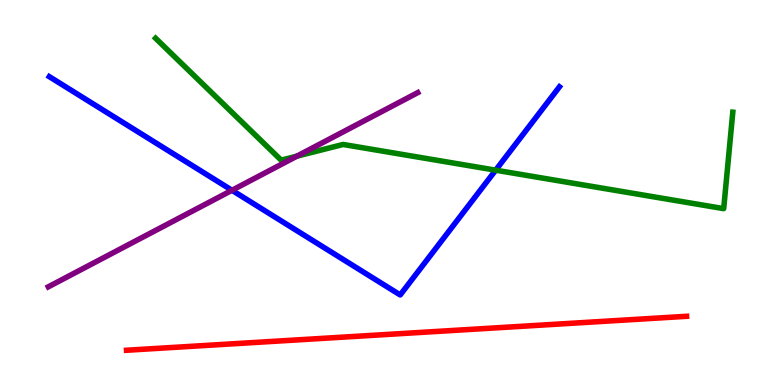[{'lines': ['blue', 'red'], 'intersections': []}, {'lines': ['green', 'red'], 'intersections': []}, {'lines': ['purple', 'red'], 'intersections': []}, {'lines': ['blue', 'green'], 'intersections': [{'x': 6.4, 'y': 5.58}]}, {'lines': ['blue', 'purple'], 'intersections': [{'x': 2.99, 'y': 5.06}]}, {'lines': ['green', 'purple'], 'intersections': [{'x': 3.83, 'y': 5.94}]}]